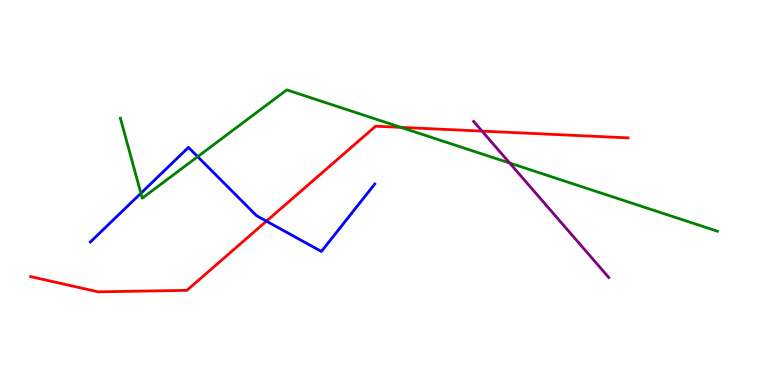[{'lines': ['blue', 'red'], 'intersections': [{'x': 3.44, 'y': 4.26}]}, {'lines': ['green', 'red'], 'intersections': [{'x': 5.17, 'y': 6.69}]}, {'lines': ['purple', 'red'], 'intersections': [{'x': 6.22, 'y': 6.59}]}, {'lines': ['blue', 'green'], 'intersections': [{'x': 1.82, 'y': 4.98}, {'x': 2.55, 'y': 5.93}]}, {'lines': ['blue', 'purple'], 'intersections': []}, {'lines': ['green', 'purple'], 'intersections': [{'x': 6.58, 'y': 5.77}]}]